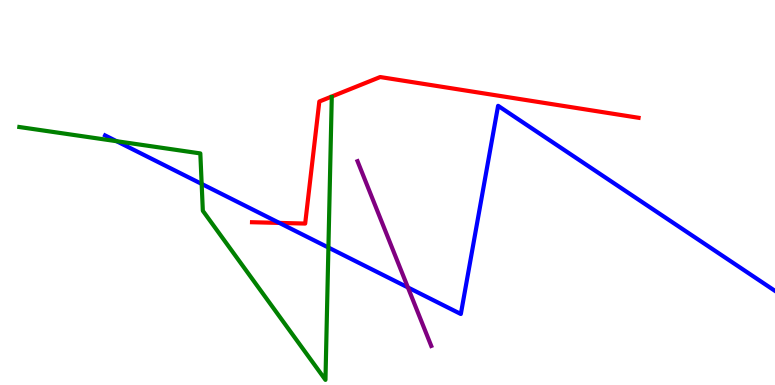[{'lines': ['blue', 'red'], 'intersections': [{'x': 3.6, 'y': 4.21}]}, {'lines': ['green', 'red'], 'intersections': []}, {'lines': ['purple', 'red'], 'intersections': []}, {'lines': ['blue', 'green'], 'intersections': [{'x': 1.5, 'y': 6.33}, {'x': 2.6, 'y': 5.22}, {'x': 4.24, 'y': 3.57}]}, {'lines': ['blue', 'purple'], 'intersections': [{'x': 5.26, 'y': 2.53}]}, {'lines': ['green', 'purple'], 'intersections': []}]